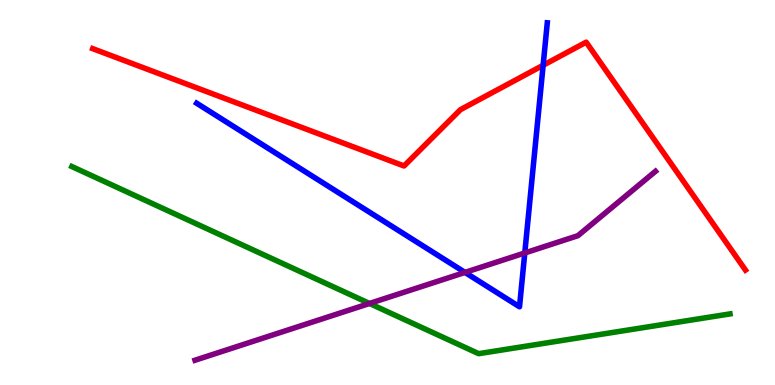[{'lines': ['blue', 'red'], 'intersections': [{'x': 7.01, 'y': 8.3}]}, {'lines': ['green', 'red'], 'intersections': []}, {'lines': ['purple', 'red'], 'intersections': []}, {'lines': ['blue', 'green'], 'intersections': []}, {'lines': ['blue', 'purple'], 'intersections': [{'x': 6.0, 'y': 2.92}, {'x': 6.77, 'y': 3.43}]}, {'lines': ['green', 'purple'], 'intersections': [{'x': 4.77, 'y': 2.12}]}]